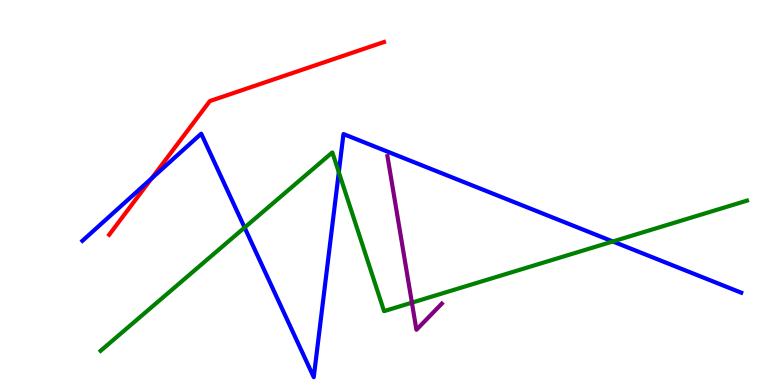[{'lines': ['blue', 'red'], 'intersections': [{'x': 1.96, 'y': 5.36}]}, {'lines': ['green', 'red'], 'intersections': []}, {'lines': ['purple', 'red'], 'intersections': []}, {'lines': ['blue', 'green'], 'intersections': [{'x': 3.16, 'y': 4.09}, {'x': 4.37, 'y': 5.53}, {'x': 7.91, 'y': 3.73}]}, {'lines': ['blue', 'purple'], 'intersections': []}, {'lines': ['green', 'purple'], 'intersections': [{'x': 5.31, 'y': 2.14}]}]